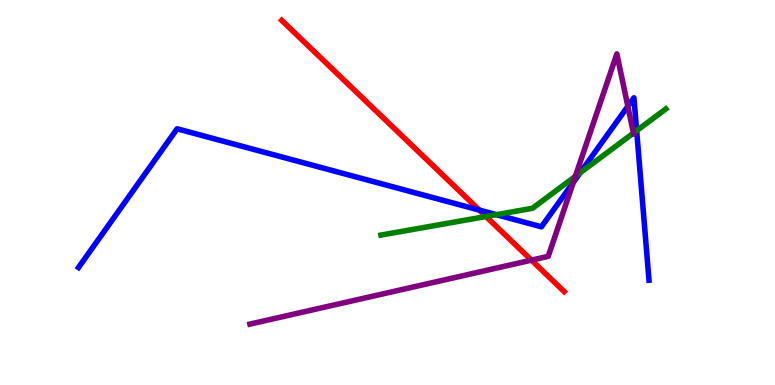[{'lines': ['blue', 'red'], 'intersections': [{'x': 6.18, 'y': 4.54}]}, {'lines': ['green', 'red'], 'intersections': [{'x': 6.27, 'y': 4.38}]}, {'lines': ['purple', 'red'], 'intersections': [{'x': 6.86, 'y': 3.24}]}, {'lines': ['blue', 'green'], 'intersections': [{'x': 6.4, 'y': 4.42}, {'x': 7.49, 'y': 5.51}, {'x': 8.21, 'y': 6.61}]}, {'lines': ['blue', 'purple'], 'intersections': [{'x': 7.4, 'y': 5.26}, {'x': 8.1, 'y': 7.24}]}, {'lines': ['green', 'purple'], 'intersections': [{'x': 7.42, 'y': 5.42}, {'x': 8.17, 'y': 6.54}]}]